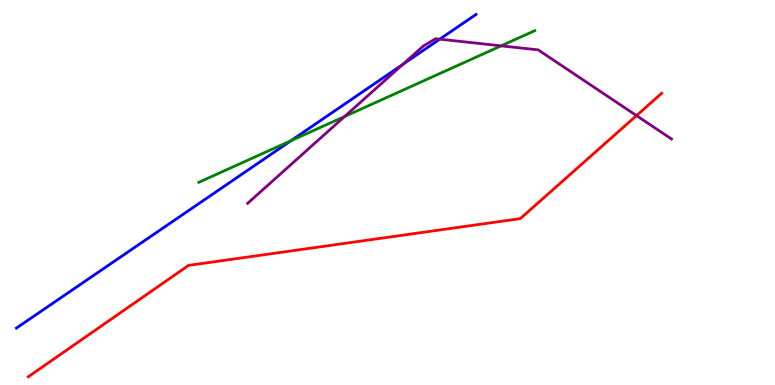[{'lines': ['blue', 'red'], 'intersections': []}, {'lines': ['green', 'red'], 'intersections': []}, {'lines': ['purple', 'red'], 'intersections': [{'x': 8.21, 'y': 7.0}]}, {'lines': ['blue', 'green'], 'intersections': [{'x': 3.76, 'y': 6.35}]}, {'lines': ['blue', 'purple'], 'intersections': [{'x': 5.2, 'y': 8.33}, {'x': 5.67, 'y': 8.98}]}, {'lines': ['green', 'purple'], 'intersections': [{'x': 4.45, 'y': 6.97}, {'x': 6.47, 'y': 8.81}]}]